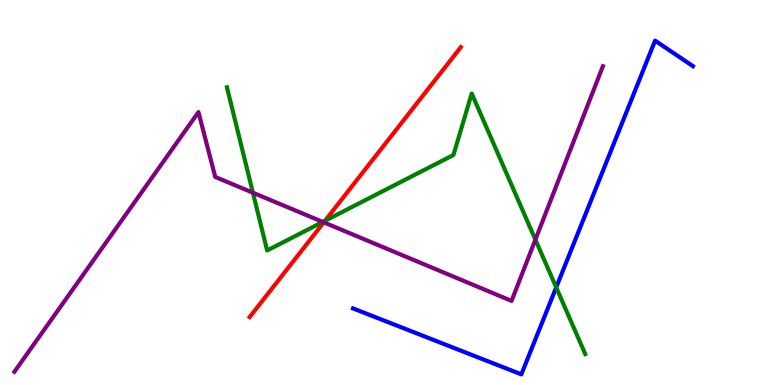[{'lines': ['blue', 'red'], 'intersections': []}, {'lines': ['green', 'red'], 'intersections': [{'x': 4.19, 'y': 4.26}]}, {'lines': ['purple', 'red'], 'intersections': [{'x': 4.18, 'y': 4.22}]}, {'lines': ['blue', 'green'], 'intersections': [{'x': 7.18, 'y': 2.54}]}, {'lines': ['blue', 'purple'], 'intersections': []}, {'lines': ['green', 'purple'], 'intersections': [{'x': 3.26, 'y': 4.99}, {'x': 4.17, 'y': 4.24}, {'x': 6.91, 'y': 3.78}]}]